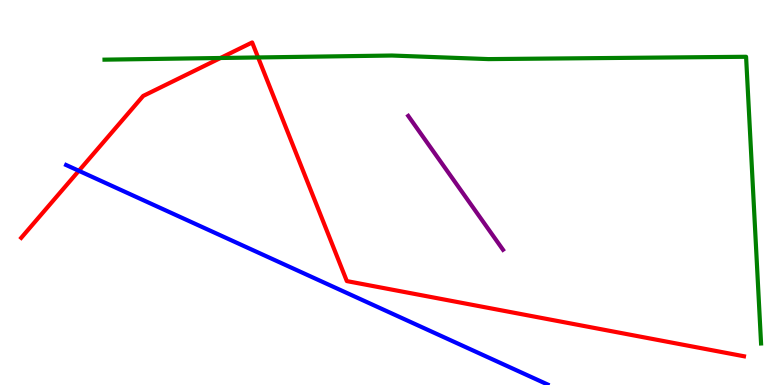[{'lines': ['blue', 'red'], 'intersections': [{'x': 1.02, 'y': 5.56}]}, {'lines': ['green', 'red'], 'intersections': [{'x': 2.85, 'y': 8.49}, {'x': 3.33, 'y': 8.51}]}, {'lines': ['purple', 'red'], 'intersections': []}, {'lines': ['blue', 'green'], 'intersections': []}, {'lines': ['blue', 'purple'], 'intersections': []}, {'lines': ['green', 'purple'], 'intersections': []}]